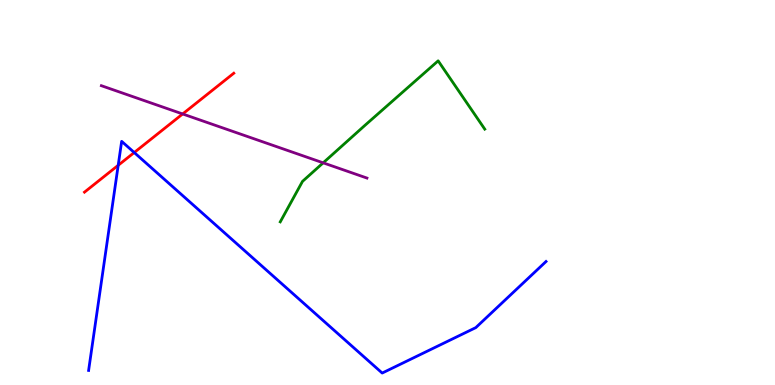[{'lines': ['blue', 'red'], 'intersections': [{'x': 1.53, 'y': 5.71}, {'x': 1.73, 'y': 6.04}]}, {'lines': ['green', 'red'], 'intersections': []}, {'lines': ['purple', 'red'], 'intersections': [{'x': 2.36, 'y': 7.04}]}, {'lines': ['blue', 'green'], 'intersections': []}, {'lines': ['blue', 'purple'], 'intersections': []}, {'lines': ['green', 'purple'], 'intersections': [{'x': 4.17, 'y': 5.77}]}]